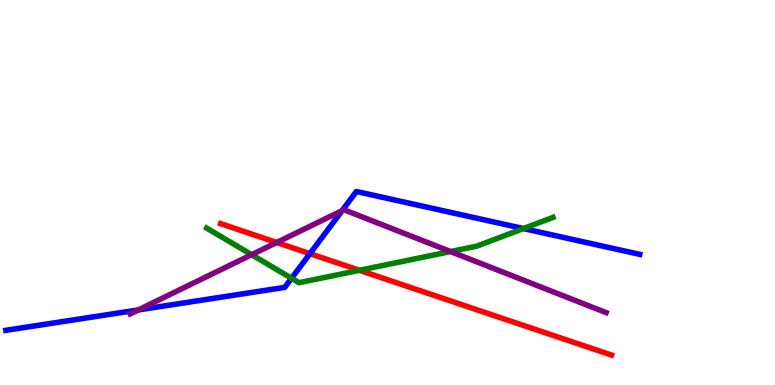[{'lines': ['blue', 'red'], 'intersections': [{'x': 4.0, 'y': 3.41}]}, {'lines': ['green', 'red'], 'intersections': [{'x': 4.64, 'y': 2.98}]}, {'lines': ['purple', 'red'], 'intersections': [{'x': 3.57, 'y': 3.7}]}, {'lines': ['blue', 'green'], 'intersections': [{'x': 3.76, 'y': 2.77}, {'x': 6.75, 'y': 4.06}]}, {'lines': ['blue', 'purple'], 'intersections': [{'x': 1.78, 'y': 1.95}, {'x': 4.41, 'y': 4.53}]}, {'lines': ['green', 'purple'], 'intersections': [{'x': 3.25, 'y': 3.38}, {'x': 5.81, 'y': 3.47}]}]